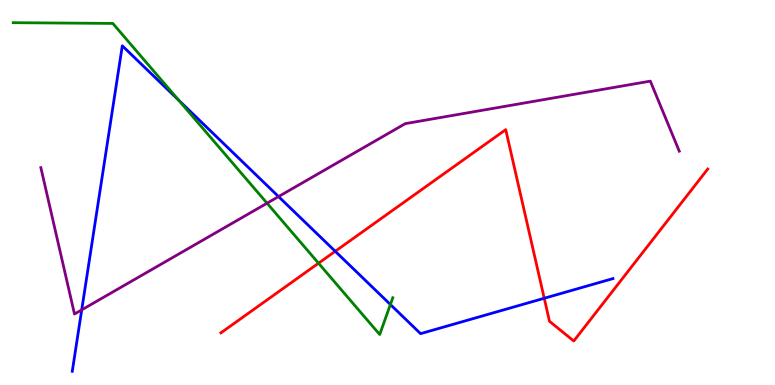[{'lines': ['blue', 'red'], 'intersections': [{'x': 4.33, 'y': 3.47}, {'x': 7.02, 'y': 2.25}]}, {'lines': ['green', 'red'], 'intersections': [{'x': 4.11, 'y': 3.16}]}, {'lines': ['purple', 'red'], 'intersections': []}, {'lines': ['blue', 'green'], 'intersections': [{'x': 2.31, 'y': 7.4}, {'x': 5.04, 'y': 2.09}]}, {'lines': ['blue', 'purple'], 'intersections': [{'x': 1.05, 'y': 1.95}, {'x': 3.59, 'y': 4.89}]}, {'lines': ['green', 'purple'], 'intersections': [{'x': 3.45, 'y': 4.72}]}]